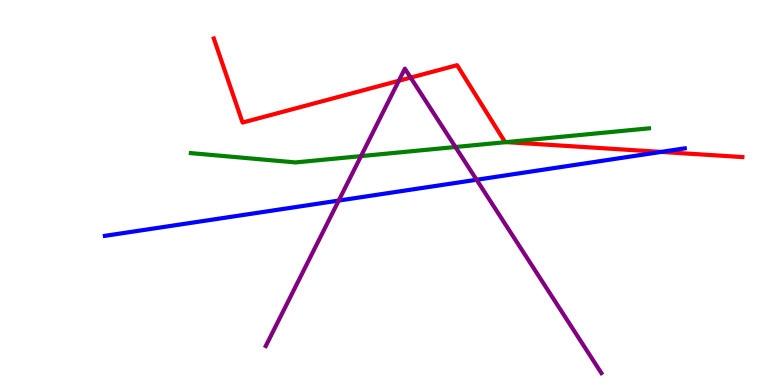[{'lines': ['blue', 'red'], 'intersections': [{'x': 8.53, 'y': 6.05}]}, {'lines': ['green', 'red'], 'intersections': [{'x': 6.53, 'y': 6.31}]}, {'lines': ['purple', 'red'], 'intersections': [{'x': 5.15, 'y': 7.9}, {'x': 5.3, 'y': 7.98}]}, {'lines': ['blue', 'green'], 'intersections': []}, {'lines': ['blue', 'purple'], 'intersections': [{'x': 4.37, 'y': 4.79}, {'x': 6.15, 'y': 5.33}]}, {'lines': ['green', 'purple'], 'intersections': [{'x': 4.66, 'y': 5.95}, {'x': 5.88, 'y': 6.18}]}]